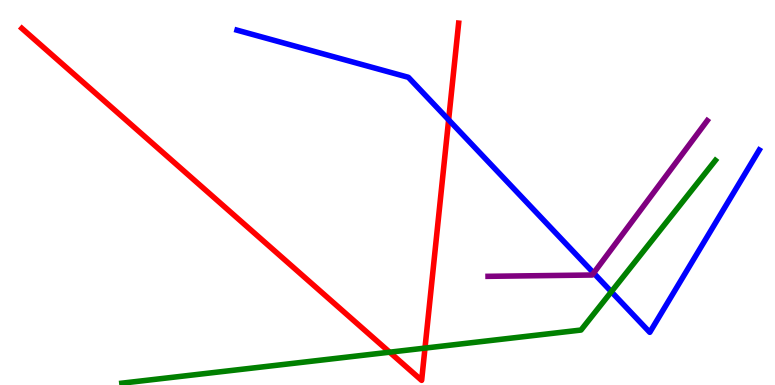[{'lines': ['blue', 'red'], 'intersections': [{'x': 5.79, 'y': 6.89}]}, {'lines': ['green', 'red'], 'intersections': [{'x': 5.03, 'y': 0.852}, {'x': 5.48, 'y': 0.958}]}, {'lines': ['purple', 'red'], 'intersections': []}, {'lines': ['blue', 'green'], 'intersections': [{'x': 7.89, 'y': 2.42}]}, {'lines': ['blue', 'purple'], 'intersections': [{'x': 7.66, 'y': 2.91}]}, {'lines': ['green', 'purple'], 'intersections': []}]